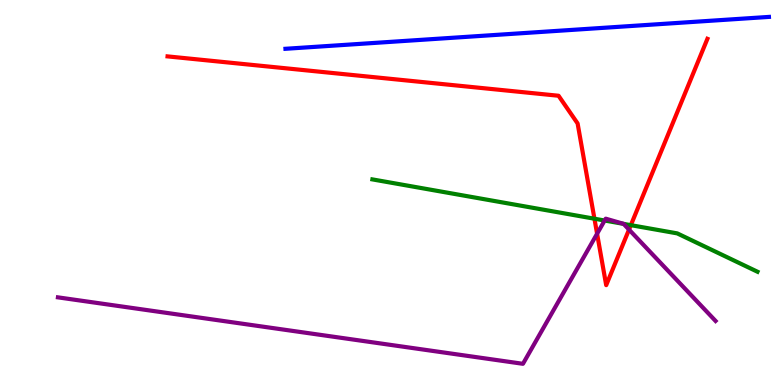[{'lines': ['blue', 'red'], 'intersections': []}, {'lines': ['green', 'red'], 'intersections': [{'x': 7.67, 'y': 4.32}, {'x': 8.14, 'y': 4.15}]}, {'lines': ['purple', 'red'], 'intersections': [{'x': 7.7, 'y': 3.93}, {'x': 8.12, 'y': 4.04}]}, {'lines': ['blue', 'green'], 'intersections': []}, {'lines': ['blue', 'purple'], 'intersections': []}, {'lines': ['green', 'purple'], 'intersections': [{'x': 7.8, 'y': 4.27}, {'x': 8.05, 'y': 4.19}]}]